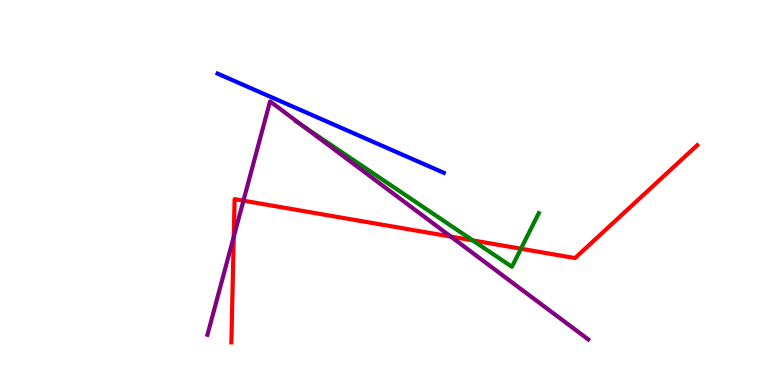[{'lines': ['blue', 'red'], 'intersections': []}, {'lines': ['green', 'red'], 'intersections': [{'x': 6.1, 'y': 3.76}, {'x': 6.72, 'y': 3.54}]}, {'lines': ['purple', 'red'], 'intersections': [{'x': 3.02, 'y': 3.85}, {'x': 3.14, 'y': 4.79}, {'x': 5.82, 'y': 3.86}]}, {'lines': ['blue', 'green'], 'intersections': []}, {'lines': ['blue', 'purple'], 'intersections': []}, {'lines': ['green', 'purple'], 'intersections': [{'x': 3.92, 'y': 6.72}]}]